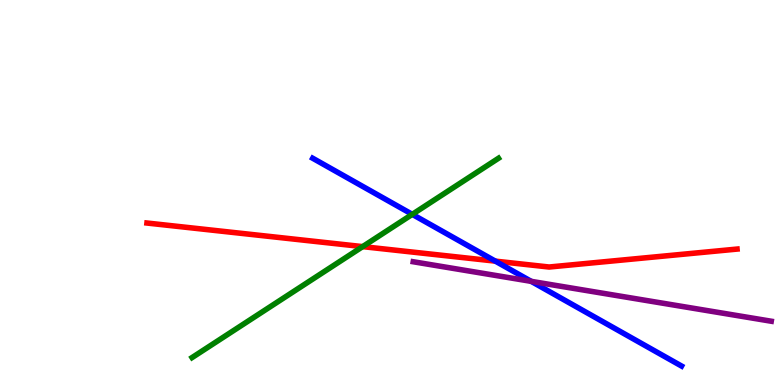[{'lines': ['blue', 'red'], 'intersections': [{'x': 6.39, 'y': 3.22}]}, {'lines': ['green', 'red'], 'intersections': [{'x': 4.68, 'y': 3.59}]}, {'lines': ['purple', 'red'], 'intersections': []}, {'lines': ['blue', 'green'], 'intersections': [{'x': 5.32, 'y': 4.43}]}, {'lines': ['blue', 'purple'], 'intersections': [{'x': 6.85, 'y': 2.69}]}, {'lines': ['green', 'purple'], 'intersections': []}]